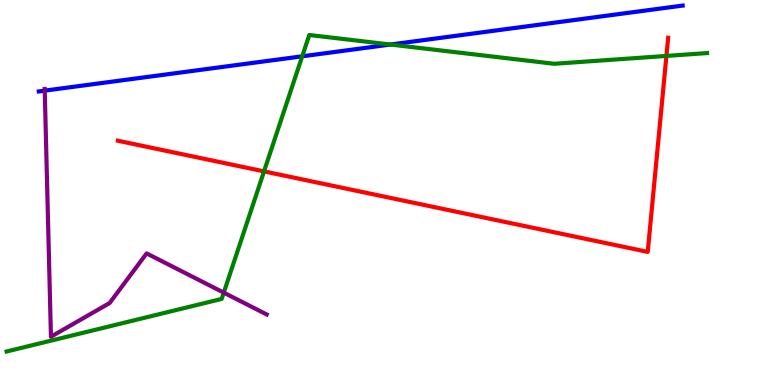[{'lines': ['blue', 'red'], 'intersections': []}, {'lines': ['green', 'red'], 'intersections': [{'x': 3.41, 'y': 5.55}, {'x': 8.6, 'y': 8.55}]}, {'lines': ['purple', 'red'], 'intersections': []}, {'lines': ['blue', 'green'], 'intersections': [{'x': 3.9, 'y': 8.54}, {'x': 5.04, 'y': 8.84}]}, {'lines': ['blue', 'purple'], 'intersections': [{'x': 0.577, 'y': 7.65}]}, {'lines': ['green', 'purple'], 'intersections': [{'x': 2.89, 'y': 2.4}]}]